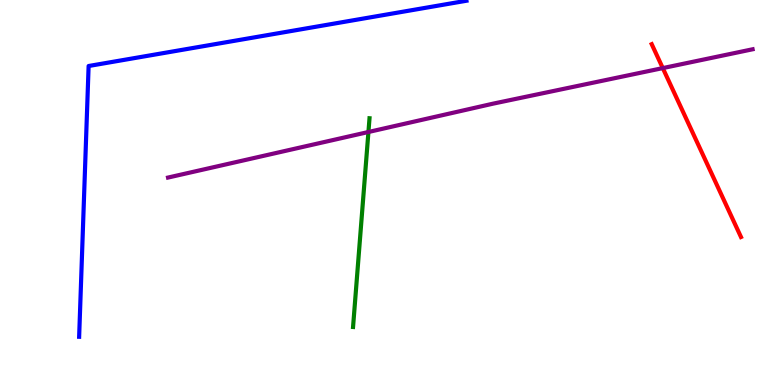[{'lines': ['blue', 'red'], 'intersections': []}, {'lines': ['green', 'red'], 'intersections': []}, {'lines': ['purple', 'red'], 'intersections': [{'x': 8.55, 'y': 8.23}]}, {'lines': ['blue', 'green'], 'intersections': []}, {'lines': ['blue', 'purple'], 'intersections': []}, {'lines': ['green', 'purple'], 'intersections': [{'x': 4.75, 'y': 6.57}]}]